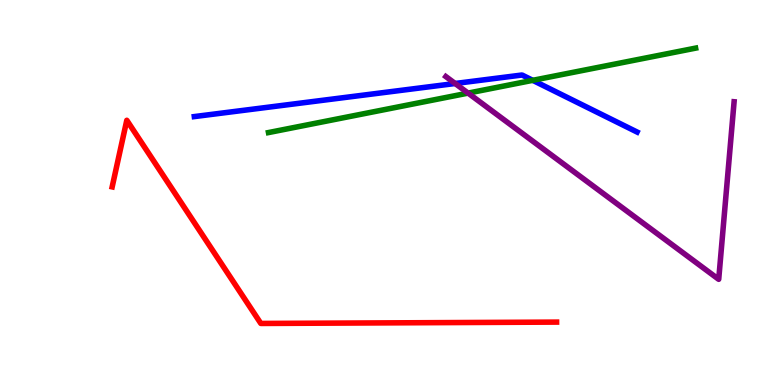[{'lines': ['blue', 'red'], 'intersections': []}, {'lines': ['green', 'red'], 'intersections': []}, {'lines': ['purple', 'red'], 'intersections': []}, {'lines': ['blue', 'green'], 'intersections': [{'x': 6.87, 'y': 7.91}]}, {'lines': ['blue', 'purple'], 'intersections': [{'x': 5.87, 'y': 7.83}]}, {'lines': ['green', 'purple'], 'intersections': [{'x': 6.04, 'y': 7.58}]}]